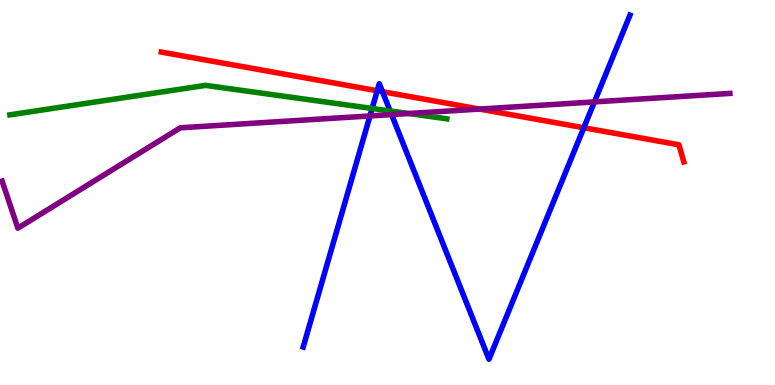[{'lines': ['blue', 'red'], 'intersections': [{'x': 4.87, 'y': 7.64}, {'x': 4.93, 'y': 7.62}, {'x': 7.53, 'y': 6.68}]}, {'lines': ['green', 'red'], 'intersections': []}, {'lines': ['purple', 'red'], 'intersections': [{'x': 6.19, 'y': 7.17}]}, {'lines': ['blue', 'green'], 'intersections': [{'x': 4.8, 'y': 7.18}, {'x': 5.03, 'y': 7.12}]}, {'lines': ['blue', 'purple'], 'intersections': [{'x': 4.77, 'y': 6.99}, {'x': 5.05, 'y': 7.02}, {'x': 7.67, 'y': 7.35}]}, {'lines': ['green', 'purple'], 'intersections': [{'x': 5.27, 'y': 7.05}]}]